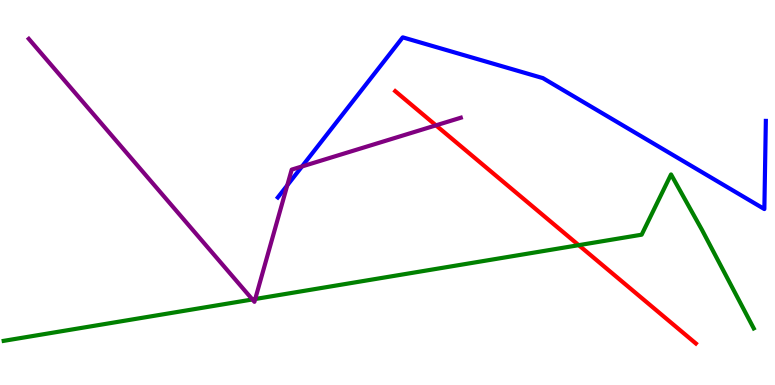[{'lines': ['blue', 'red'], 'intersections': []}, {'lines': ['green', 'red'], 'intersections': [{'x': 7.47, 'y': 3.63}]}, {'lines': ['purple', 'red'], 'intersections': [{'x': 5.63, 'y': 6.74}]}, {'lines': ['blue', 'green'], 'intersections': []}, {'lines': ['blue', 'purple'], 'intersections': [{'x': 3.71, 'y': 5.19}, {'x': 3.9, 'y': 5.68}]}, {'lines': ['green', 'purple'], 'intersections': [{'x': 3.26, 'y': 2.22}, {'x': 3.29, 'y': 2.23}]}]